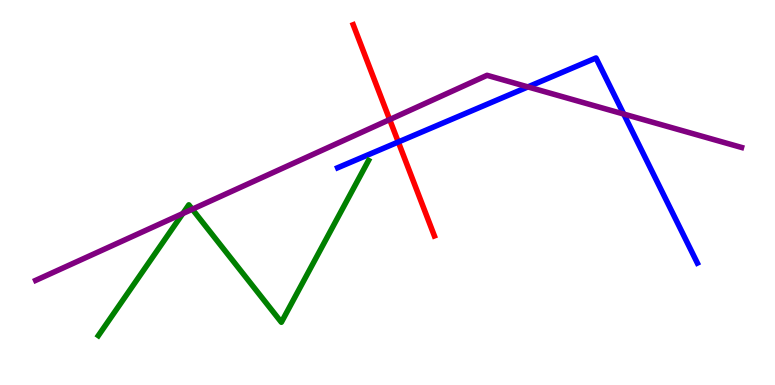[{'lines': ['blue', 'red'], 'intersections': [{'x': 5.14, 'y': 6.31}]}, {'lines': ['green', 'red'], 'intersections': []}, {'lines': ['purple', 'red'], 'intersections': [{'x': 5.03, 'y': 6.89}]}, {'lines': ['blue', 'green'], 'intersections': []}, {'lines': ['blue', 'purple'], 'intersections': [{'x': 6.81, 'y': 7.74}, {'x': 8.05, 'y': 7.04}]}, {'lines': ['green', 'purple'], 'intersections': [{'x': 2.36, 'y': 4.45}, {'x': 2.48, 'y': 4.57}]}]